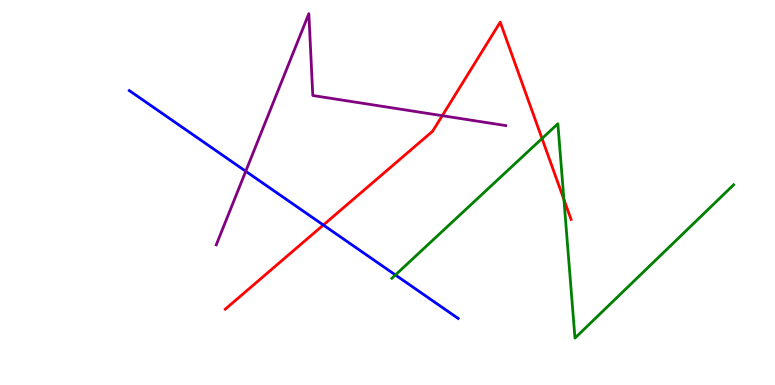[{'lines': ['blue', 'red'], 'intersections': [{'x': 4.17, 'y': 4.16}]}, {'lines': ['green', 'red'], 'intersections': [{'x': 6.99, 'y': 6.4}, {'x': 7.28, 'y': 4.82}]}, {'lines': ['purple', 'red'], 'intersections': [{'x': 5.71, 'y': 7.0}]}, {'lines': ['blue', 'green'], 'intersections': [{'x': 5.1, 'y': 2.86}]}, {'lines': ['blue', 'purple'], 'intersections': [{'x': 3.17, 'y': 5.55}]}, {'lines': ['green', 'purple'], 'intersections': []}]